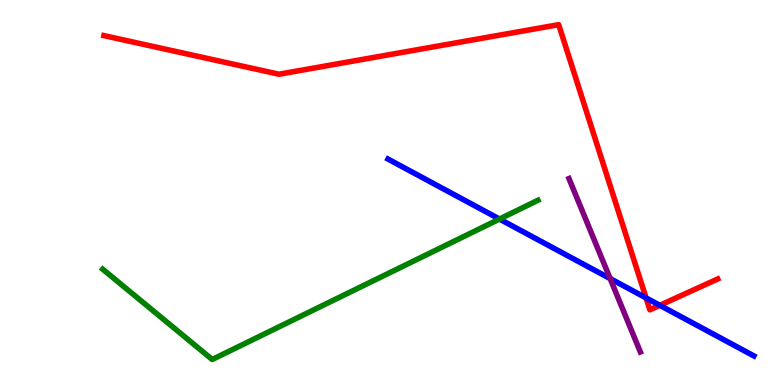[{'lines': ['blue', 'red'], 'intersections': [{'x': 8.34, 'y': 2.26}, {'x': 8.51, 'y': 2.07}]}, {'lines': ['green', 'red'], 'intersections': []}, {'lines': ['purple', 'red'], 'intersections': []}, {'lines': ['blue', 'green'], 'intersections': [{'x': 6.45, 'y': 4.31}]}, {'lines': ['blue', 'purple'], 'intersections': [{'x': 7.87, 'y': 2.76}]}, {'lines': ['green', 'purple'], 'intersections': []}]